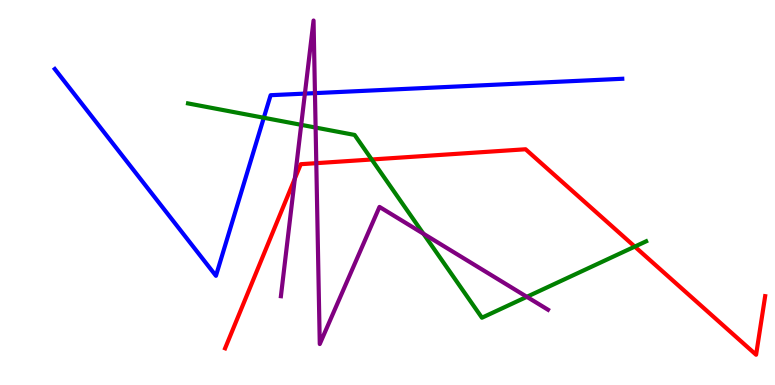[{'lines': ['blue', 'red'], 'intersections': []}, {'lines': ['green', 'red'], 'intersections': [{'x': 4.8, 'y': 5.86}, {'x': 8.19, 'y': 3.59}]}, {'lines': ['purple', 'red'], 'intersections': [{'x': 3.8, 'y': 5.36}, {'x': 4.08, 'y': 5.76}]}, {'lines': ['blue', 'green'], 'intersections': [{'x': 3.4, 'y': 6.94}]}, {'lines': ['blue', 'purple'], 'intersections': [{'x': 3.93, 'y': 7.57}, {'x': 4.06, 'y': 7.58}]}, {'lines': ['green', 'purple'], 'intersections': [{'x': 3.89, 'y': 6.76}, {'x': 4.07, 'y': 6.69}, {'x': 5.46, 'y': 3.93}, {'x': 6.8, 'y': 2.29}]}]